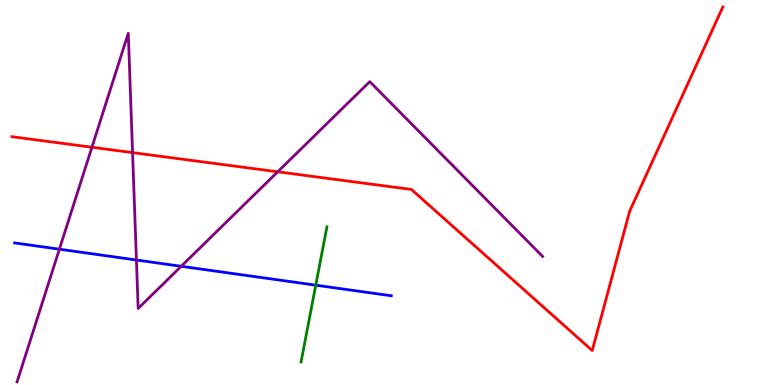[{'lines': ['blue', 'red'], 'intersections': []}, {'lines': ['green', 'red'], 'intersections': []}, {'lines': ['purple', 'red'], 'intersections': [{'x': 1.19, 'y': 6.18}, {'x': 1.71, 'y': 6.04}, {'x': 3.58, 'y': 5.54}]}, {'lines': ['blue', 'green'], 'intersections': [{'x': 4.07, 'y': 2.59}]}, {'lines': ['blue', 'purple'], 'intersections': [{'x': 0.766, 'y': 3.53}, {'x': 1.76, 'y': 3.25}, {'x': 2.34, 'y': 3.08}]}, {'lines': ['green', 'purple'], 'intersections': []}]